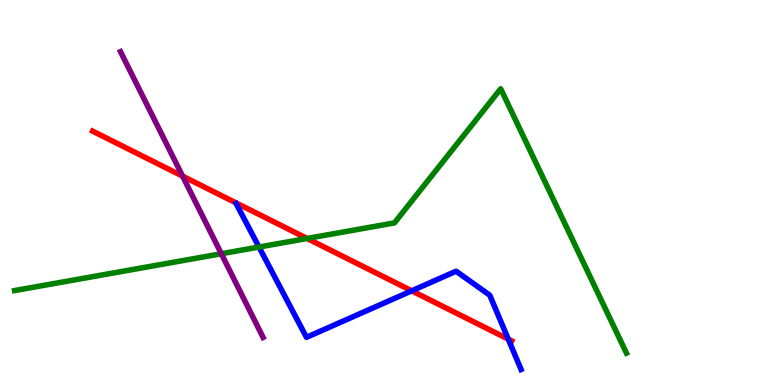[{'lines': ['blue', 'red'], 'intersections': [{'x': 5.31, 'y': 2.45}, {'x': 6.56, 'y': 1.19}]}, {'lines': ['green', 'red'], 'intersections': [{'x': 3.96, 'y': 3.81}]}, {'lines': ['purple', 'red'], 'intersections': [{'x': 2.36, 'y': 5.42}]}, {'lines': ['blue', 'green'], 'intersections': [{'x': 3.34, 'y': 3.58}]}, {'lines': ['blue', 'purple'], 'intersections': []}, {'lines': ['green', 'purple'], 'intersections': [{'x': 2.86, 'y': 3.41}]}]